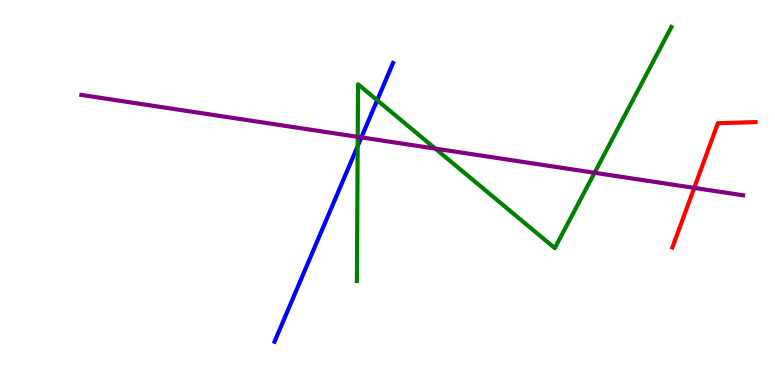[{'lines': ['blue', 'red'], 'intersections': []}, {'lines': ['green', 'red'], 'intersections': []}, {'lines': ['purple', 'red'], 'intersections': [{'x': 8.96, 'y': 5.12}]}, {'lines': ['blue', 'green'], 'intersections': [{'x': 4.62, 'y': 6.2}, {'x': 4.87, 'y': 7.4}]}, {'lines': ['blue', 'purple'], 'intersections': [{'x': 4.66, 'y': 6.43}]}, {'lines': ['green', 'purple'], 'intersections': [{'x': 4.62, 'y': 6.45}, {'x': 5.62, 'y': 6.14}, {'x': 7.67, 'y': 5.51}]}]